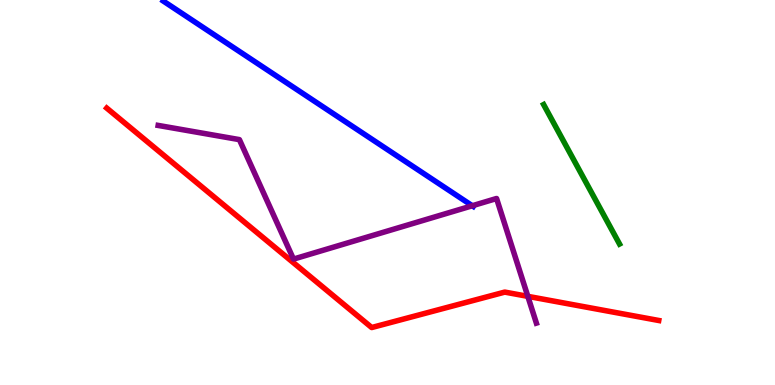[{'lines': ['blue', 'red'], 'intersections': []}, {'lines': ['green', 'red'], 'intersections': []}, {'lines': ['purple', 'red'], 'intersections': [{'x': 6.81, 'y': 2.3}]}, {'lines': ['blue', 'green'], 'intersections': []}, {'lines': ['blue', 'purple'], 'intersections': [{'x': 6.09, 'y': 4.66}]}, {'lines': ['green', 'purple'], 'intersections': []}]